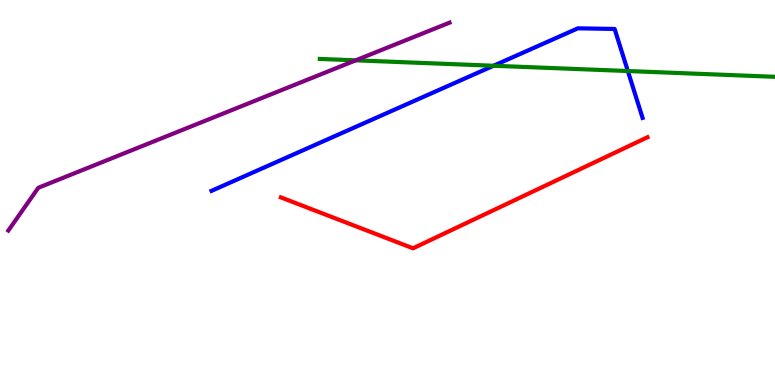[{'lines': ['blue', 'red'], 'intersections': []}, {'lines': ['green', 'red'], 'intersections': []}, {'lines': ['purple', 'red'], 'intersections': []}, {'lines': ['blue', 'green'], 'intersections': [{'x': 6.37, 'y': 8.29}, {'x': 8.1, 'y': 8.16}]}, {'lines': ['blue', 'purple'], 'intersections': []}, {'lines': ['green', 'purple'], 'intersections': [{'x': 4.59, 'y': 8.43}]}]